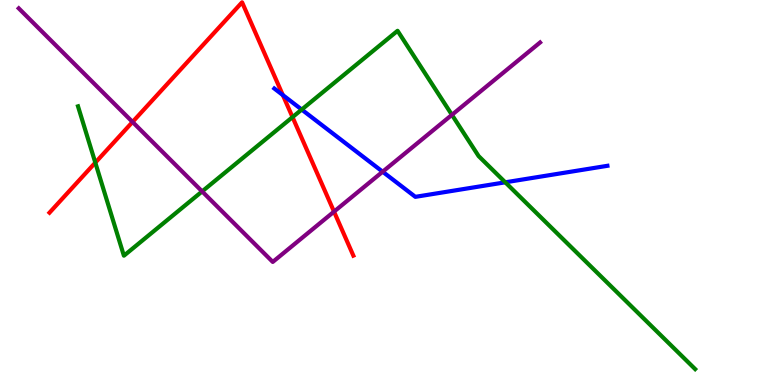[{'lines': ['blue', 'red'], 'intersections': [{'x': 3.65, 'y': 7.53}]}, {'lines': ['green', 'red'], 'intersections': [{'x': 1.23, 'y': 5.78}, {'x': 3.77, 'y': 6.96}]}, {'lines': ['purple', 'red'], 'intersections': [{'x': 1.71, 'y': 6.83}, {'x': 4.31, 'y': 4.5}]}, {'lines': ['blue', 'green'], 'intersections': [{'x': 3.89, 'y': 7.15}, {'x': 6.52, 'y': 5.26}]}, {'lines': ['blue', 'purple'], 'intersections': [{'x': 4.94, 'y': 5.54}]}, {'lines': ['green', 'purple'], 'intersections': [{'x': 2.61, 'y': 5.03}, {'x': 5.83, 'y': 7.02}]}]